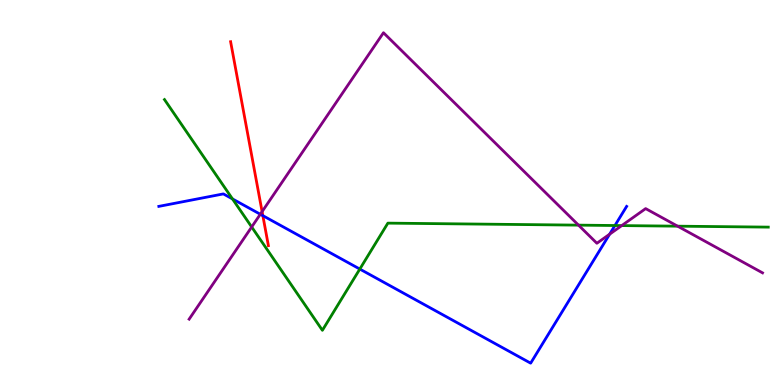[{'lines': ['blue', 'red'], 'intersections': [{'x': 3.39, 'y': 4.4}]}, {'lines': ['green', 'red'], 'intersections': []}, {'lines': ['purple', 'red'], 'intersections': [{'x': 3.38, 'y': 4.5}]}, {'lines': ['blue', 'green'], 'intersections': [{'x': 3.0, 'y': 4.83}, {'x': 4.64, 'y': 3.01}, {'x': 7.93, 'y': 4.14}]}, {'lines': ['blue', 'purple'], 'intersections': [{'x': 3.36, 'y': 4.43}, {'x': 7.87, 'y': 3.92}]}, {'lines': ['green', 'purple'], 'intersections': [{'x': 3.25, 'y': 4.1}, {'x': 7.46, 'y': 4.15}, {'x': 8.02, 'y': 4.14}, {'x': 8.74, 'y': 4.13}]}]